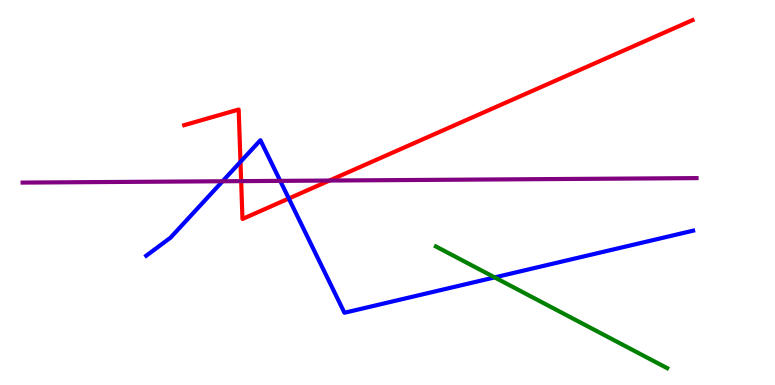[{'lines': ['blue', 'red'], 'intersections': [{'x': 3.1, 'y': 5.8}, {'x': 3.73, 'y': 4.84}]}, {'lines': ['green', 'red'], 'intersections': []}, {'lines': ['purple', 'red'], 'intersections': [{'x': 3.11, 'y': 5.3}, {'x': 4.25, 'y': 5.31}]}, {'lines': ['blue', 'green'], 'intersections': [{'x': 6.38, 'y': 2.79}]}, {'lines': ['blue', 'purple'], 'intersections': [{'x': 2.87, 'y': 5.29}, {'x': 3.62, 'y': 5.3}]}, {'lines': ['green', 'purple'], 'intersections': []}]